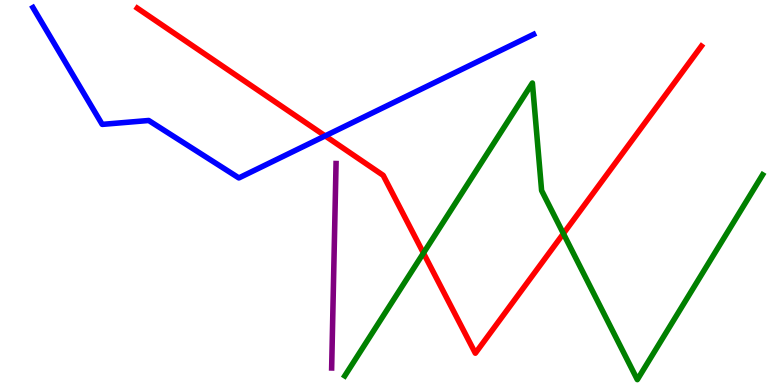[{'lines': ['blue', 'red'], 'intersections': [{'x': 4.2, 'y': 6.47}]}, {'lines': ['green', 'red'], 'intersections': [{'x': 5.46, 'y': 3.43}, {'x': 7.27, 'y': 3.93}]}, {'lines': ['purple', 'red'], 'intersections': []}, {'lines': ['blue', 'green'], 'intersections': []}, {'lines': ['blue', 'purple'], 'intersections': []}, {'lines': ['green', 'purple'], 'intersections': []}]